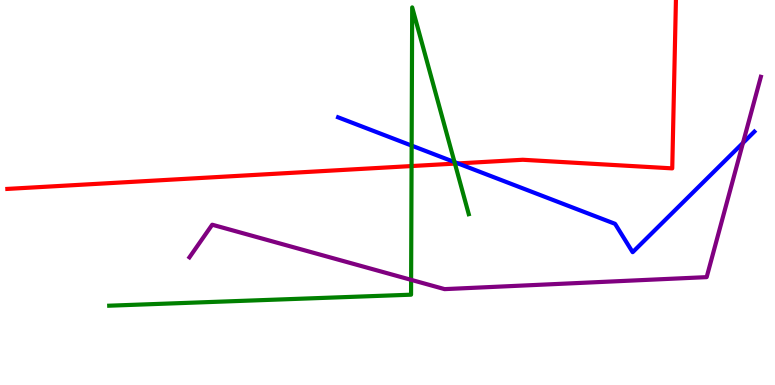[{'lines': ['blue', 'red'], 'intersections': [{'x': 5.91, 'y': 5.76}]}, {'lines': ['green', 'red'], 'intersections': [{'x': 5.31, 'y': 5.69}, {'x': 5.87, 'y': 5.75}]}, {'lines': ['purple', 'red'], 'intersections': []}, {'lines': ['blue', 'green'], 'intersections': [{'x': 5.31, 'y': 6.22}, {'x': 5.86, 'y': 5.79}]}, {'lines': ['blue', 'purple'], 'intersections': [{'x': 9.59, 'y': 6.29}]}, {'lines': ['green', 'purple'], 'intersections': [{'x': 5.3, 'y': 2.73}]}]